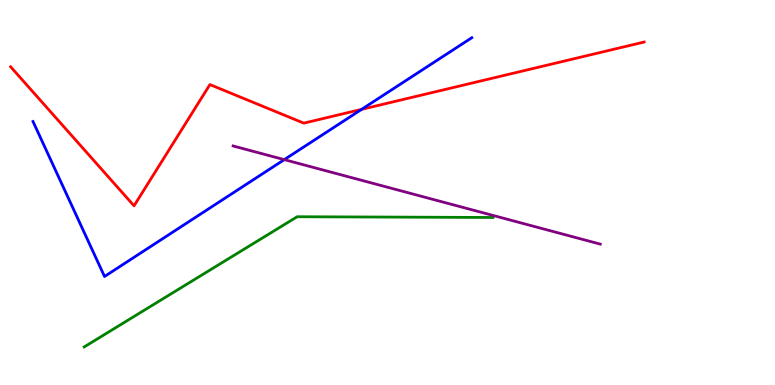[{'lines': ['blue', 'red'], 'intersections': [{'x': 4.67, 'y': 7.16}]}, {'lines': ['green', 'red'], 'intersections': []}, {'lines': ['purple', 'red'], 'intersections': []}, {'lines': ['blue', 'green'], 'intersections': []}, {'lines': ['blue', 'purple'], 'intersections': [{'x': 3.67, 'y': 5.85}]}, {'lines': ['green', 'purple'], 'intersections': []}]